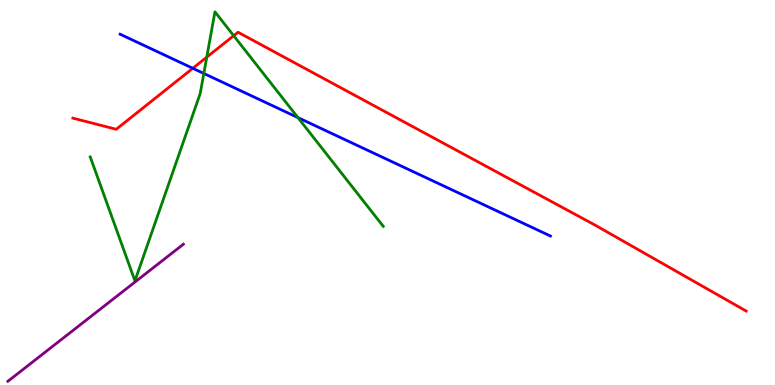[{'lines': ['blue', 'red'], 'intersections': [{'x': 2.49, 'y': 8.23}]}, {'lines': ['green', 'red'], 'intersections': [{'x': 2.67, 'y': 8.52}, {'x': 3.02, 'y': 9.07}]}, {'lines': ['purple', 'red'], 'intersections': []}, {'lines': ['blue', 'green'], 'intersections': [{'x': 2.63, 'y': 8.09}, {'x': 3.84, 'y': 6.95}]}, {'lines': ['blue', 'purple'], 'intersections': []}, {'lines': ['green', 'purple'], 'intersections': []}]